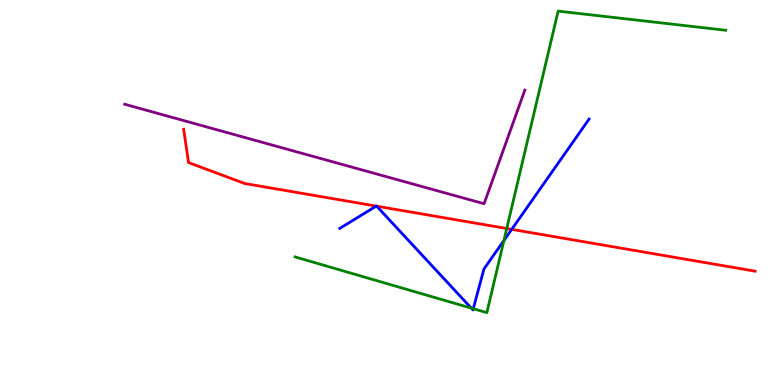[{'lines': ['blue', 'red'], 'intersections': [{'x': 4.85, 'y': 4.65}, {'x': 4.86, 'y': 4.65}, {'x': 6.6, 'y': 4.04}]}, {'lines': ['green', 'red'], 'intersections': [{'x': 6.54, 'y': 4.06}]}, {'lines': ['purple', 'red'], 'intersections': []}, {'lines': ['blue', 'green'], 'intersections': [{'x': 6.08, 'y': 2.0}, {'x': 6.11, 'y': 1.98}, {'x': 6.5, 'y': 3.75}]}, {'lines': ['blue', 'purple'], 'intersections': []}, {'lines': ['green', 'purple'], 'intersections': []}]